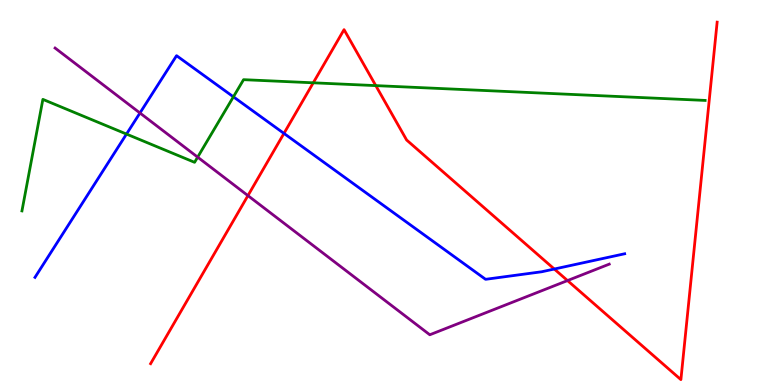[{'lines': ['blue', 'red'], 'intersections': [{'x': 3.66, 'y': 6.53}, {'x': 7.15, 'y': 3.01}]}, {'lines': ['green', 'red'], 'intersections': [{'x': 4.04, 'y': 7.85}, {'x': 4.85, 'y': 7.78}]}, {'lines': ['purple', 'red'], 'intersections': [{'x': 3.2, 'y': 4.92}, {'x': 7.32, 'y': 2.71}]}, {'lines': ['blue', 'green'], 'intersections': [{'x': 1.63, 'y': 6.52}, {'x': 3.01, 'y': 7.49}]}, {'lines': ['blue', 'purple'], 'intersections': [{'x': 1.81, 'y': 7.07}]}, {'lines': ['green', 'purple'], 'intersections': [{'x': 2.55, 'y': 5.92}]}]